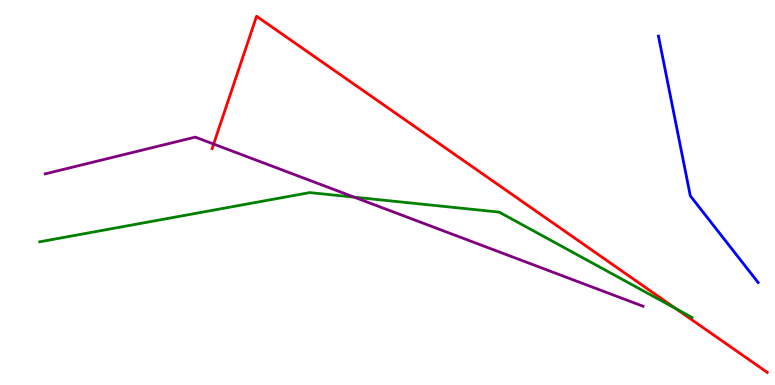[{'lines': ['blue', 'red'], 'intersections': []}, {'lines': ['green', 'red'], 'intersections': [{'x': 8.72, 'y': 1.98}]}, {'lines': ['purple', 'red'], 'intersections': [{'x': 2.76, 'y': 6.26}]}, {'lines': ['blue', 'green'], 'intersections': []}, {'lines': ['blue', 'purple'], 'intersections': []}, {'lines': ['green', 'purple'], 'intersections': [{'x': 4.57, 'y': 4.88}]}]